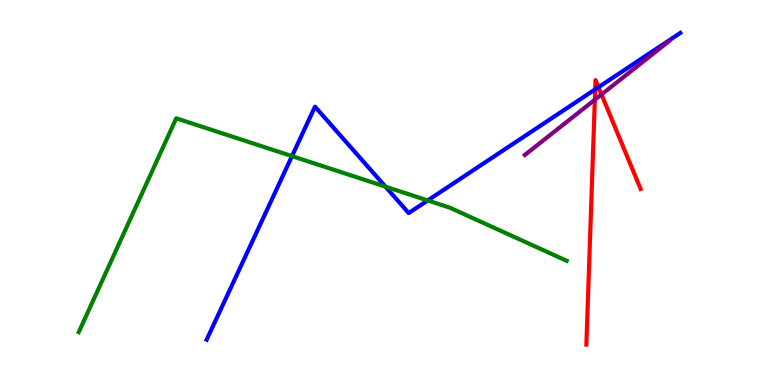[{'lines': ['blue', 'red'], 'intersections': [{'x': 7.68, 'y': 7.68}, {'x': 7.72, 'y': 7.73}]}, {'lines': ['green', 'red'], 'intersections': []}, {'lines': ['purple', 'red'], 'intersections': [{'x': 7.68, 'y': 7.41}, {'x': 7.76, 'y': 7.55}]}, {'lines': ['blue', 'green'], 'intersections': [{'x': 3.77, 'y': 5.94}, {'x': 4.97, 'y': 5.15}, {'x': 5.52, 'y': 4.79}]}, {'lines': ['blue', 'purple'], 'intersections': []}, {'lines': ['green', 'purple'], 'intersections': []}]